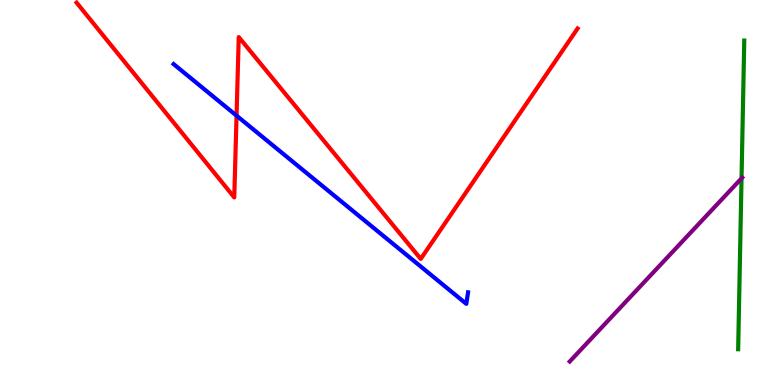[{'lines': ['blue', 'red'], 'intersections': [{'x': 3.05, 'y': 7.0}]}, {'lines': ['green', 'red'], 'intersections': []}, {'lines': ['purple', 'red'], 'intersections': []}, {'lines': ['blue', 'green'], 'intersections': []}, {'lines': ['blue', 'purple'], 'intersections': []}, {'lines': ['green', 'purple'], 'intersections': [{'x': 9.57, 'y': 5.37}]}]